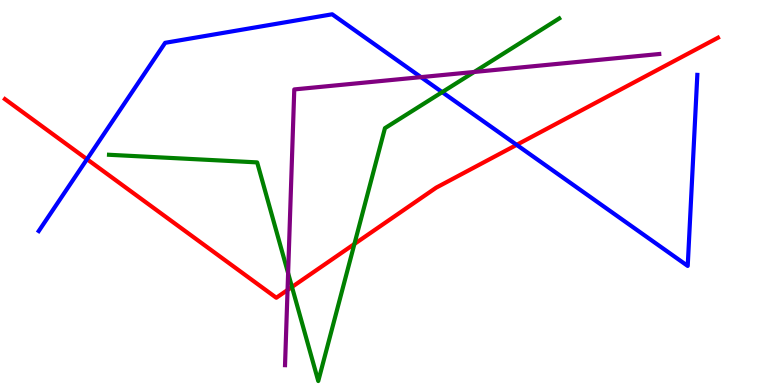[{'lines': ['blue', 'red'], 'intersections': [{'x': 1.12, 'y': 5.86}, {'x': 6.67, 'y': 6.24}]}, {'lines': ['green', 'red'], 'intersections': [{'x': 3.77, 'y': 2.55}, {'x': 4.57, 'y': 3.66}]}, {'lines': ['purple', 'red'], 'intersections': [{'x': 3.71, 'y': 2.47}]}, {'lines': ['blue', 'green'], 'intersections': [{'x': 5.71, 'y': 7.61}]}, {'lines': ['blue', 'purple'], 'intersections': [{'x': 5.43, 'y': 8.0}]}, {'lines': ['green', 'purple'], 'intersections': [{'x': 3.72, 'y': 2.9}, {'x': 6.12, 'y': 8.13}]}]